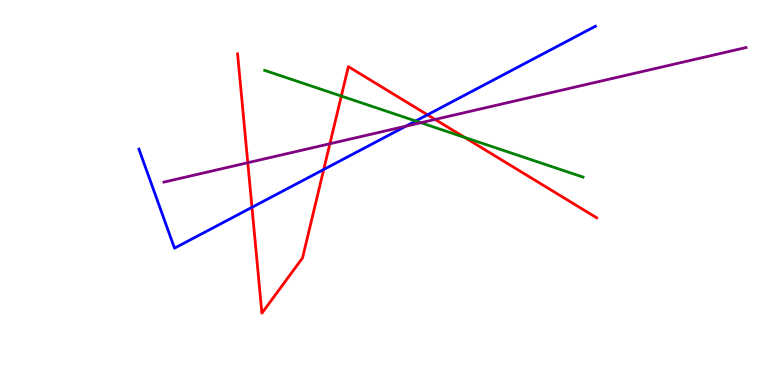[{'lines': ['blue', 'red'], 'intersections': [{'x': 3.25, 'y': 4.61}, {'x': 4.18, 'y': 5.6}, {'x': 5.52, 'y': 7.02}]}, {'lines': ['green', 'red'], 'intersections': [{'x': 4.4, 'y': 7.5}, {'x': 6.0, 'y': 6.43}]}, {'lines': ['purple', 'red'], 'intersections': [{'x': 3.2, 'y': 5.77}, {'x': 4.26, 'y': 6.27}, {'x': 5.61, 'y': 6.9}]}, {'lines': ['blue', 'green'], 'intersections': [{'x': 5.36, 'y': 6.86}]}, {'lines': ['blue', 'purple'], 'intersections': [{'x': 5.24, 'y': 6.72}]}, {'lines': ['green', 'purple'], 'intersections': [{'x': 5.43, 'y': 6.81}]}]